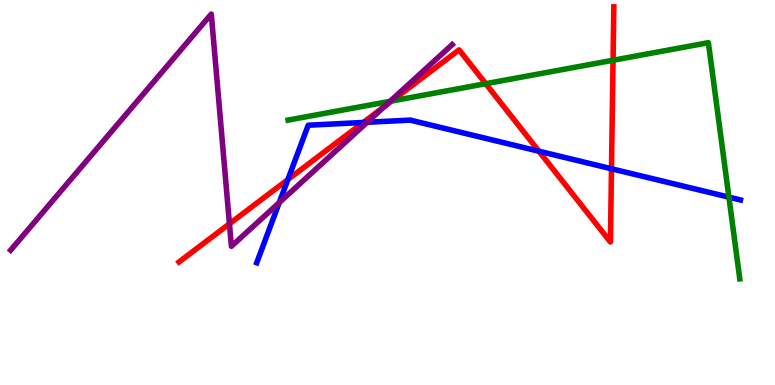[{'lines': ['blue', 'red'], 'intersections': [{'x': 3.71, 'y': 5.34}, {'x': 4.69, 'y': 6.82}, {'x': 6.95, 'y': 6.07}, {'x': 7.89, 'y': 5.62}]}, {'lines': ['green', 'red'], 'intersections': [{'x': 5.05, 'y': 7.38}, {'x': 6.27, 'y': 7.83}, {'x': 7.91, 'y': 8.44}]}, {'lines': ['purple', 'red'], 'intersections': [{'x': 2.96, 'y': 4.19}, {'x': 4.97, 'y': 7.25}]}, {'lines': ['blue', 'green'], 'intersections': [{'x': 9.41, 'y': 4.88}]}, {'lines': ['blue', 'purple'], 'intersections': [{'x': 3.6, 'y': 4.74}, {'x': 4.74, 'y': 6.82}]}, {'lines': ['green', 'purple'], 'intersections': [{'x': 5.03, 'y': 7.37}]}]